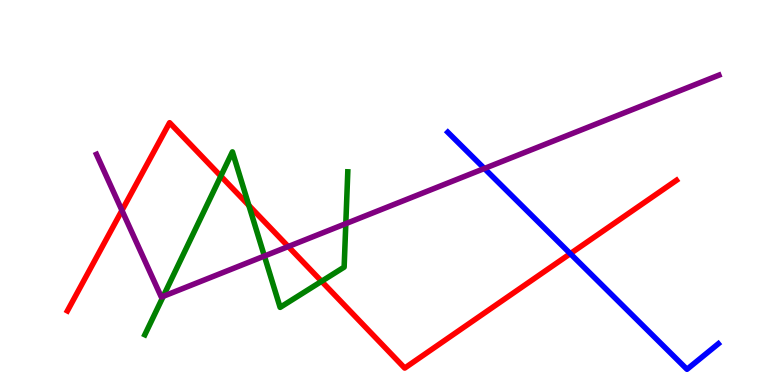[{'lines': ['blue', 'red'], 'intersections': [{'x': 7.36, 'y': 3.41}]}, {'lines': ['green', 'red'], 'intersections': [{'x': 2.85, 'y': 5.42}, {'x': 3.21, 'y': 4.66}, {'x': 4.15, 'y': 2.69}]}, {'lines': ['purple', 'red'], 'intersections': [{'x': 1.57, 'y': 4.53}, {'x': 3.72, 'y': 3.6}]}, {'lines': ['blue', 'green'], 'intersections': []}, {'lines': ['blue', 'purple'], 'intersections': [{'x': 6.25, 'y': 5.62}]}, {'lines': ['green', 'purple'], 'intersections': [{'x': 2.11, 'y': 2.3}, {'x': 3.41, 'y': 3.35}, {'x': 4.46, 'y': 4.19}]}]